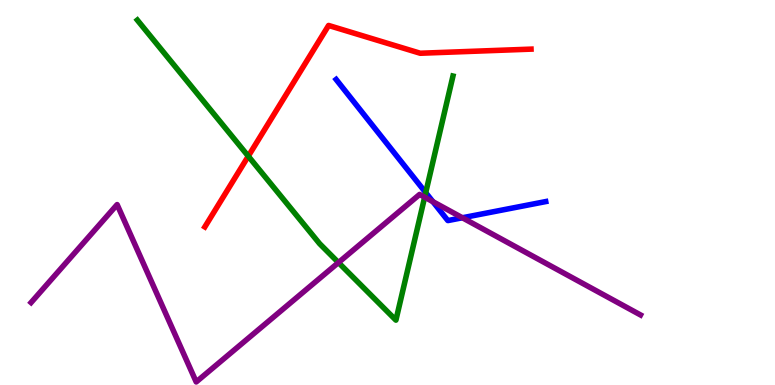[{'lines': ['blue', 'red'], 'intersections': []}, {'lines': ['green', 'red'], 'intersections': [{'x': 3.2, 'y': 5.94}]}, {'lines': ['purple', 'red'], 'intersections': []}, {'lines': ['blue', 'green'], 'intersections': [{'x': 5.49, 'y': 5.0}]}, {'lines': ['blue', 'purple'], 'intersections': [{'x': 5.59, 'y': 4.76}, {'x': 5.97, 'y': 4.34}]}, {'lines': ['green', 'purple'], 'intersections': [{'x': 4.37, 'y': 3.18}, {'x': 5.48, 'y': 4.88}]}]